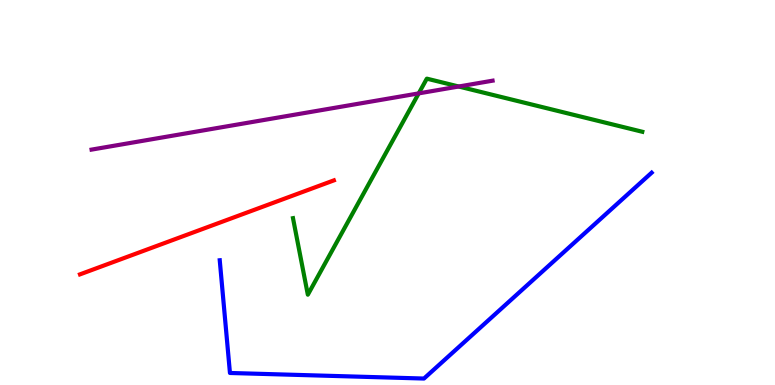[{'lines': ['blue', 'red'], 'intersections': []}, {'lines': ['green', 'red'], 'intersections': []}, {'lines': ['purple', 'red'], 'intersections': []}, {'lines': ['blue', 'green'], 'intersections': []}, {'lines': ['blue', 'purple'], 'intersections': []}, {'lines': ['green', 'purple'], 'intersections': [{'x': 5.4, 'y': 7.57}, {'x': 5.92, 'y': 7.75}]}]